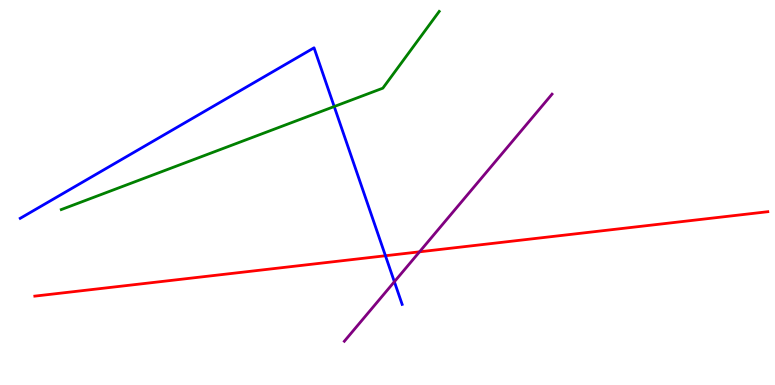[{'lines': ['blue', 'red'], 'intersections': [{'x': 4.97, 'y': 3.36}]}, {'lines': ['green', 'red'], 'intersections': []}, {'lines': ['purple', 'red'], 'intersections': [{'x': 5.41, 'y': 3.46}]}, {'lines': ['blue', 'green'], 'intersections': [{'x': 4.31, 'y': 7.23}]}, {'lines': ['blue', 'purple'], 'intersections': [{'x': 5.09, 'y': 2.68}]}, {'lines': ['green', 'purple'], 'intersections': []}]